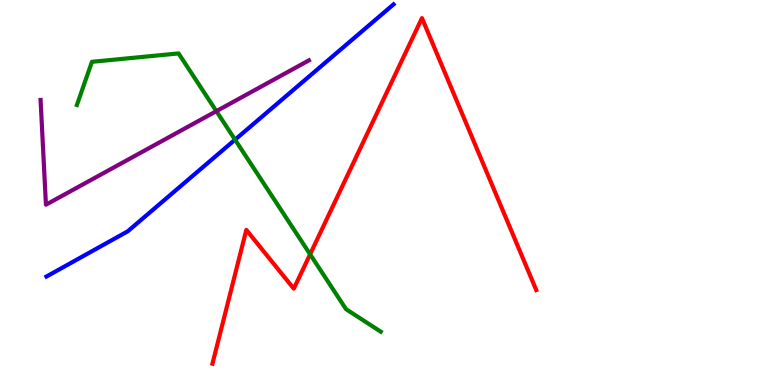[{'lines': ['blue', 'red'], 'intersections': []}, {'lines': ['green', 'red'], 'intersections': [{'x': 4.0, 'y': 3.4}]}, {'lines': ['purple', 'red'], 'intersections': []}, {'lines': ['blue', 'green'], 'intersections': [{'x': 3.03, 'y': 6.37}]}, {'lines': ['blue', 'purple'], 'intersections': []}, {'lines': ['green', 'purple'], 'intersections': [{'x': 2.79, 'y': 7.11}]}]